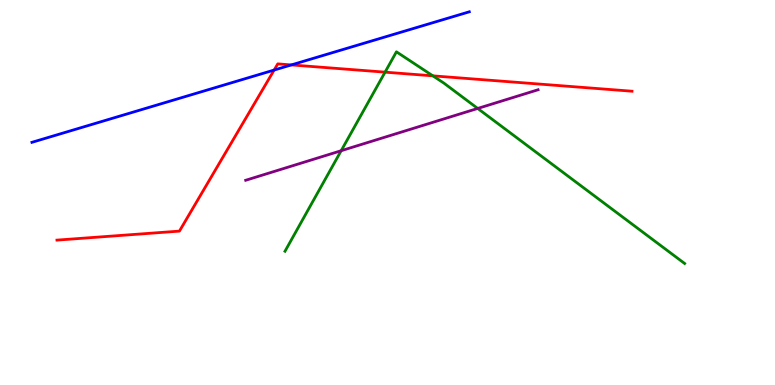[{'lines': ['blue', 'red'], 'intersections': [{'x': 3.54, 'y': 8.18}, {'x': 3.76, 'y': 8.31}]}, {'lines': ['green', 'red'], 'intersections': [{'x': 4.97, 'y': 8.13}, {'x': 5.59, 'y': 8.03}]}, {'lines': ['purple', 'red'], 'intersections': []}, {'lines': ['blue', 'green'], 'intersections': []}, {'lines': ['blue', 'purple'], 'intersections': []}, {'lines': ['green', 'purple'], 'intersections': [{'x': 4.4, 'y': 6.09}, {'x': 6.16, 'y': 7.18}]}]